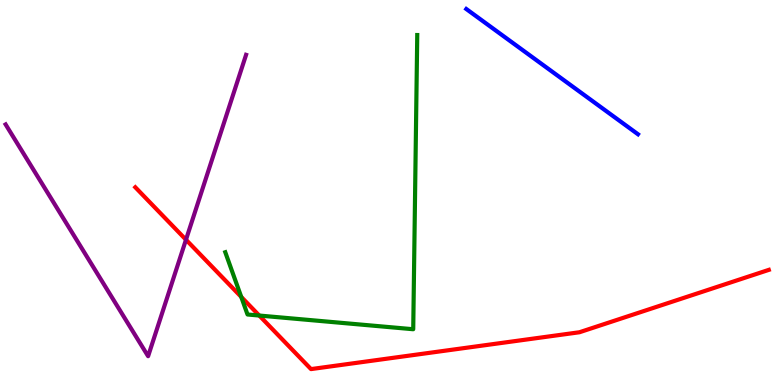[{'lines': ['blue', 'red'], 'intersections': []}, {'lines': ['green', 'red'], 'intersections': [{'x': 3.11, 'y': 2.29}, {'x': 3.35, 'y': 1.8}]}, {'lines': ['purple', 'red'], 'intersections': [{'x': 2.4, 'y': 3.77}]}, {'lines': ['blue', 'green'], 'intersections': []}, {'lines': ['blue', 'purple'], 'intersections': []}, {'lines': ['green', 'purple'], 'intersections': []}]